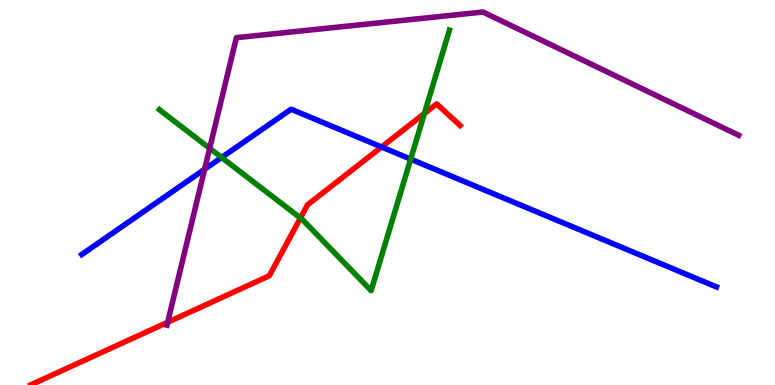[{'lines': ['blue', 'red'], 'intersections': [{'x': 4.92, 'y': 6.18}]}, {'lines': ['green', 'red'], 'intersections': [{'x': 3.88, 'y': 4.34}, {'x': 5.48, 'y': 7.05}]}, {'lines': ['purple', 'red'], 'intersections': [{'x': 2.16, 'y': 1.63}]}, {'lines': ['blue', 'green'], 'intersections': [{'x': 2.86, 'y': 5.91}, {'x': 5.3, 'y': 5.87}]}, {'lines': ['blue', 'purple'], 'intersections': [{'x': 2.64, 'y': 5.6}]}, {'lines': ['green', 'purple'], 'intersections': [{'x': 2.71, 'y': 6.15}]}]